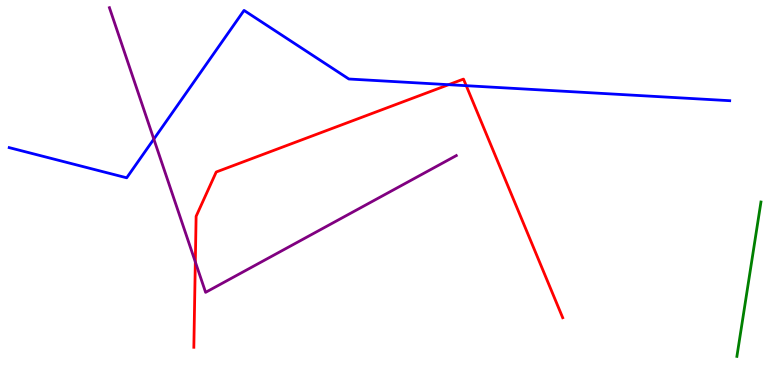[{'lines': ['blue', 'red'], 'intersections': [{'x': 5.79, 'y': 7.8}, {'x': 6.02, 'y': 7.77}]}, {'lines': ['green', 'red'], 'intersections': []}, {'lines': ['purple', 'red'], 'intersections': [{'x': 2.52, 'y': 3.2}]}, {'lines': ['blue', 'green'], 'intersections': []}, {'lines': ['blue', 'purple'], 'intersections': [{'x': 1.98, 'y': 6.39}]}, {'lines': ['green', 'purple'], 'intersections': []}]